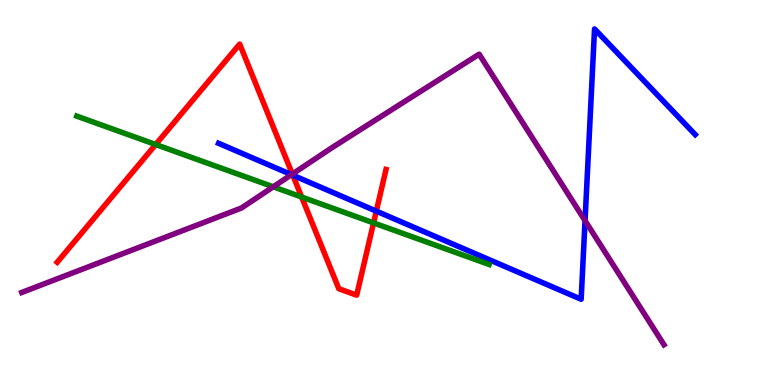[{'lines': ['blue', 'red'], 'intersections': [{'x': 3.78, 'y': 5.45}, {'x': 4.86, 'y': 4.52}]}, {'lines': ['green', 'red'], 'intersections': [{'x': 2.01, 'y': 6.25}, {'x': 3.89, 'y': 4.88}, {'x': 4.82, 'y': 4.21}]}, {'lines': ['purple', 'red'], 'intersections': [{'x': 3.77, 'y': 5.48}]}, {'lines': ['blue', 'green'], 'intersections': []}, {'lines': ['blue', 'purple'], 'intersections': [{'x': 3.76, 'y': 5.46}, {'x': 7.55, 'y': 4.27}]}, {'lines': ['green', 'purple'], 'intersections': [{'x': 3.53, 'y': 5.15}]}]